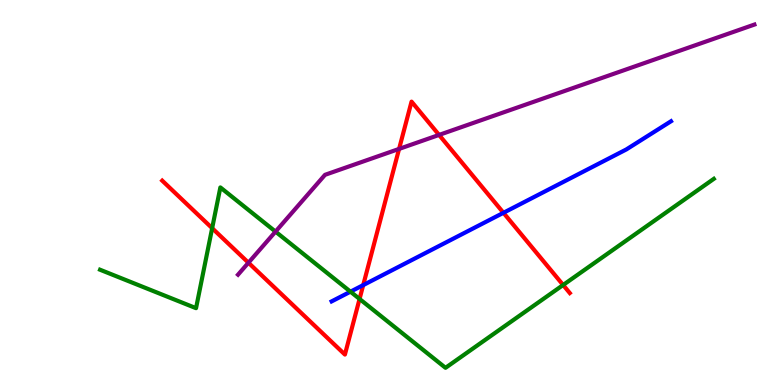[{'lines': ['blue', 'red'], 'intersections': [{'x': 4.69, 'y': 2.59}, {'x': 6.5, 'y': 4.47}]}, {'lines': ['green', 'red'], 'intersections': [{'x': 2.74, 'y': 4.07}, {'x': 4.64, 'y': 2.23}, {'x': 7.27, 'y': 2.6}]}, {'lines': ['purple', 'red'], 'intersections': [{'x': 3.21, 'y': 3.18}, {'x': 5.15, 'y': 6.13}, {'x': 5.67, 'y': 6.5}]}, {'lines': ['blue', 'green'], 'intersections': [{'x': 4.52, 'y': 2.42}]}, {'lines': ['blue', 'purple'], 'intersections': []}, {'lines': ['green', 'purple'], 'intersections': [{'x': 3.56, 'y': 3.98}]}]